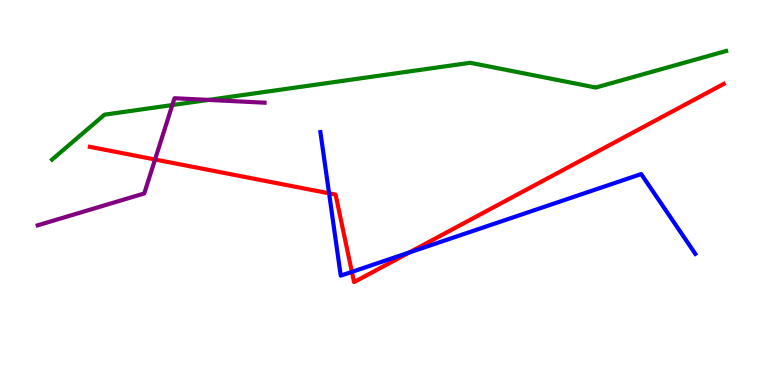[{'lines': ['blue', 'red'], 'intersections': [{'x': 4.25, 'y': 4.98}, {'x': 4.54, 'y': 2.94}, {'x': 5.28, 'y': 3.44}]}, {'lines': ['green', 'red'], 'intersections': []}, {'lines': ['purple', 'red'], 'intersections': [{'x': 2.0, 'y': 5.86}]}, {'lines': ['blue', 'green'], 'intersections': []}, {'lines': ['blue', 'purple'], 'intersections': []}, {'lines': ['green', 'purple'], 'intersections': [{'x': 2.22, 'y': 7.27}, {'x': 2.69, 'y': 7.4}]}]